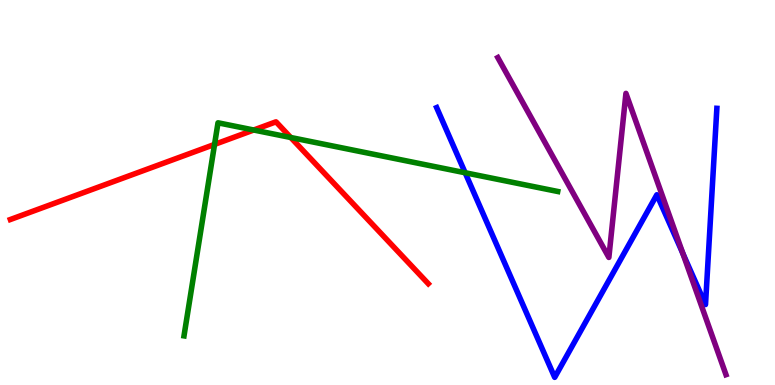[{'lines': ['blue', 'red'], 'intersections': []}, {'lines': ['green', 'red'], 'intersections': [{'x': 2.77, 'y': 6.25}, {'x': 3.27, 'y': 6.62}, {'x': 3.75, 'y': 6.43}]}, {'lines': ['purple', 'red'], 'intersections': []}, {'lines': ['blue', 'green'], 'intersections': [{'x': 6.0, 'y': 5.51}]}, {'lines': ['blue', 'purple'], 'intersections': [{'x': 8.81, 'y': 3.42}]}, {'lines': ['green', 'purple'], 'intersections': []}]